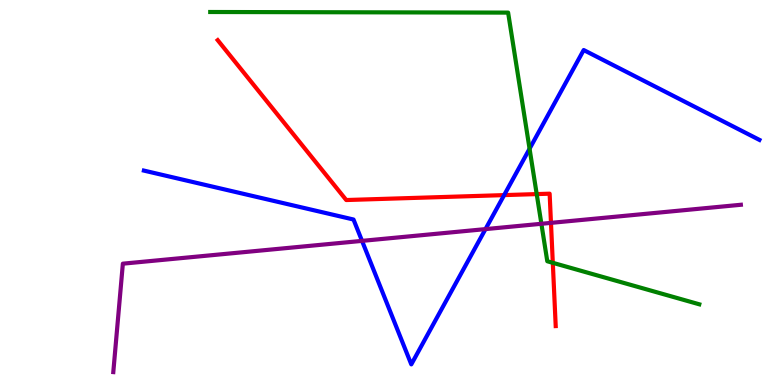[{'lines': ['blue', 'red'], 'intersections': [{'x': 6.51, 'y': 4.93}]}, {'lines': ['green', 'red'], 'intersections': [{'x': 6.93, 'y': 4.96}, {'x': 7.13, 'y': 3.17}]}, {'lines': ['purple', 'red'], 'intersections': [{'x': 7.11, 'y': 4.21}]}, {'lines': ['blue', 'green'], 'intersections': [{'x': 6.83, 'y': 6.14}]}, {'lines': ['blue', 'purple'], 'intersections': [{'x': 4.67, 'y': 3.74}, {'x': 6.26, 'y': 4.05}]}, {'lines': ['green', 'purple'], 'intersections': [{'x': 6.99, 'y': 4.19}]}]